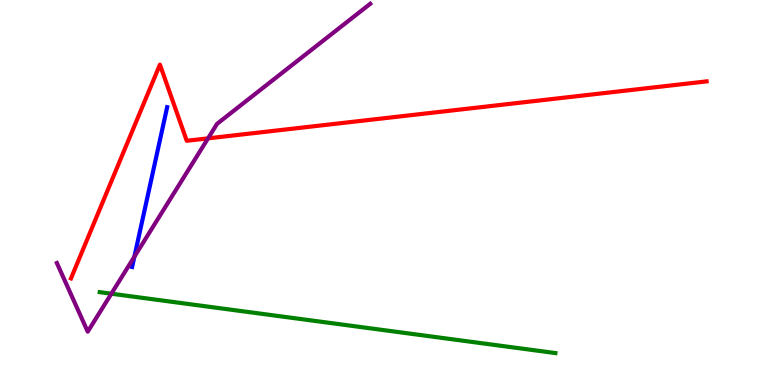[{'lines': ['blue', 'red'], 'intersections': []}, {'lines': ['green', 'red'], 'intersections': []}, {'lines': ['purple', 'red'], 'intersections': [{'x': 2.68, 'y': 6.41}]}, {'lines': ['blue', 'green'], 'intersections': []}, {'lines': ['blue', 'purple'], 'intersections': [{'x': 1.73, 'y': 3.33}]}, {'lines': ['green', 'purple'], 'intersections': [{'x': 1.44, 'y': 2.37}]}]